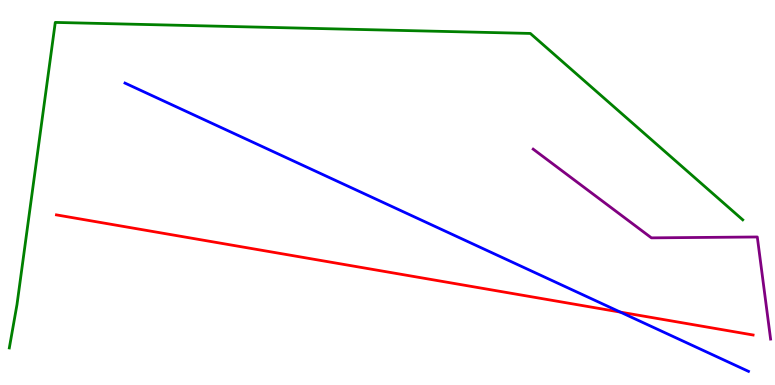[{'lines': ['blue', 'red'], 'intersections': [{'x': 8.0, 'y': 1.89}]}, {'lines': ['green', 'red'], 'intersections': []}, {'lines': ['purple', 'red'], 'intersections': []}, {'lines': ['blue', 'green'], 'intersections': []}, {'lines': ['blue', 'purple'], 'intersections': []}, {'lines': ['green', 'purple'], 'intersections': []}]